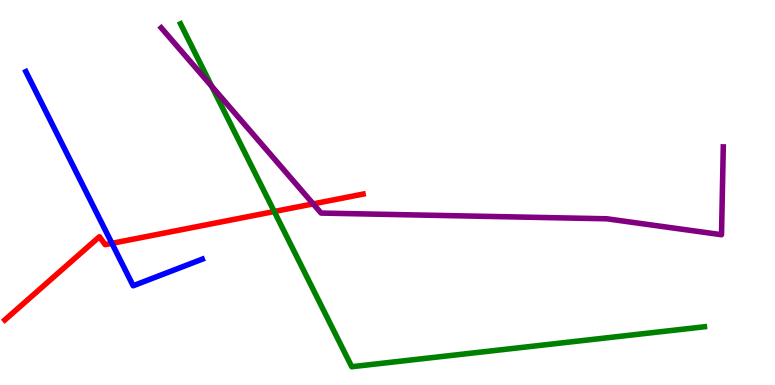[{'lines': ['blue', 'red'], 'intersections': [{'x': 1.44, 'y': 3.68}]}, {'lines': ['green', 'red'], 'intersections': [{'x': 3.54, 'y': 4.51}]}, {'lines': ['purple', 'red'], 'intersections': [{'x': 4.04, 'y': 4.7}]}, {'lines': ['blue', 'green'], 'intersections': []}, {'lines': ['blue', 'purple'], 'intersections': []}, {'lines': ['green', 'purple'], 'intersections': [{'x': 2.73, 'y': 7.76}]}]